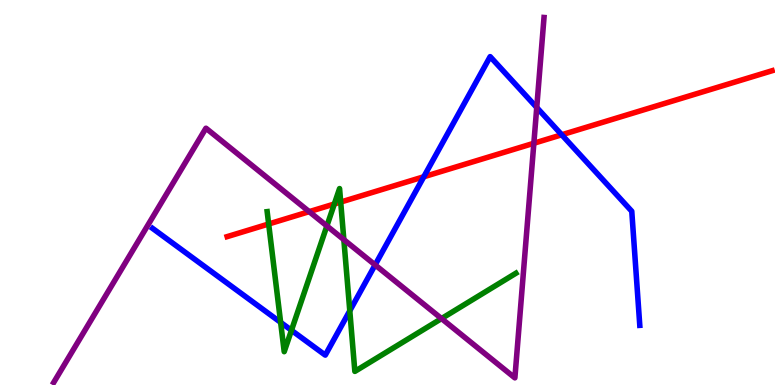[{'lines': ['blue', 'red'], 'intersections': [{'x': 5.47, 'y': 5.41}, {'x': 7.25, 'y': 6.5}]}, {'lines': ['green', 'red'], 'intersections': [{'x': 3.47, 'y': 4.18}, {'x': 4.31, 'y': 4.7}, {'x': 4.4, 'y': 4.75}]}, {'lines': ['purple', 'red'], 'intersections': [{'x': 3.99, 'y': 4.5}, {'x': 6.89, 'y': 6.28}]}, {'lines': ['blue', 'green'], 'intersections': [{'x': 3.62, 'y': 1.63}, {'x': 3.76, 'y': 1.42}, {'x': 4.51, 'y': 1.93}]}, {'lines': ['blue', 'purple'], 'intersections': [{'x': 4.84, 'y': 3.12}, {'x': 6.93, 'y': 7.21}]}, {'lines': ['green', 'purple'], 'intersections': [{'x': 4.22, 'y': 4.13}, {'x': 4.44, 'y': 3.78}, {'x': 5.7, 'y': 1.73}]}]